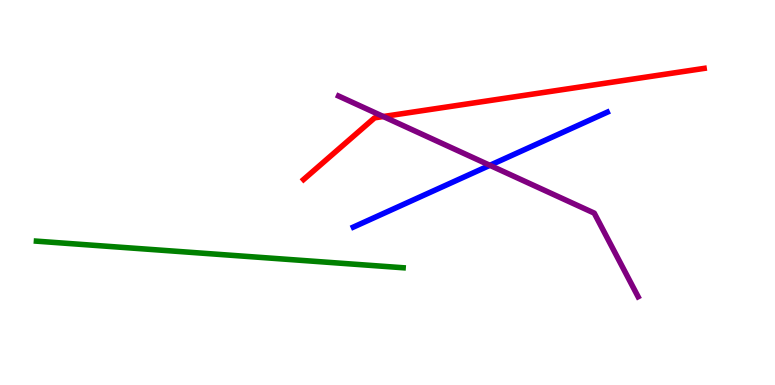[{'lines': ['blue', 'red'], 'intersections': []}, {'lines': ['green', 'red'], 'intersections': []}, {'lines': ['purple', 'red'], 'intersections': [{'x': 4.95, 'y': 6.97}]}, {'lines': ['blue', 'green'], 'intersections': []}, {'lines': ['blue', 'purple'], 'intersections': [{'x': 6.32, 'y': 5.71}]}, {'lines': ['green', 'purple'], 'intersections': []}]